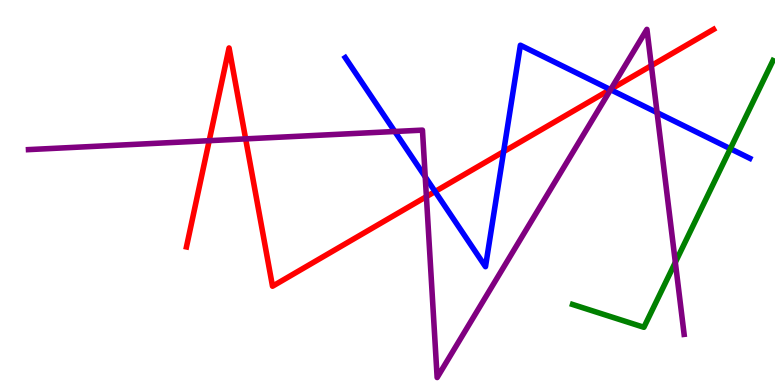[{'lines': ['blue', 'red'], 'intersections': [{'x': 5.61, 'y': 5.02}, {'x': 6.5, 'y': 6.06}, {'x': 7.87, 'y': 7.67}]}, {'lines': ['green', 'red'], 'intersections': []}, {'lines': ['purple', 'red'], 'intersections': [{'x': 2.7, 'y': 6.35}, {'x': 3.17, 'y': 6.39}, {'x': 5.5, 'y': 4.89}, {'x': 7.88, 'y': 7.68}, {'x': 8.4, 'y': 8.3}]}, {'lines': ['blue', 'green'], 'intersections': [{'x': 9.42, 'y': 6.14}]}, {'lines': ['blue', 'purple'], 'intersections': [{'x': 5.09, 'y': 6.58}, {'x': 5.49, 'y': 5.41}, {'x': 7.88, 'y': 7.67}, {'x': 8.48, 'y': 7.08}]}, {'lines': ['green', 'purple'], 'intersections': [{'x': 8.71, 'y': 3.19}]}]